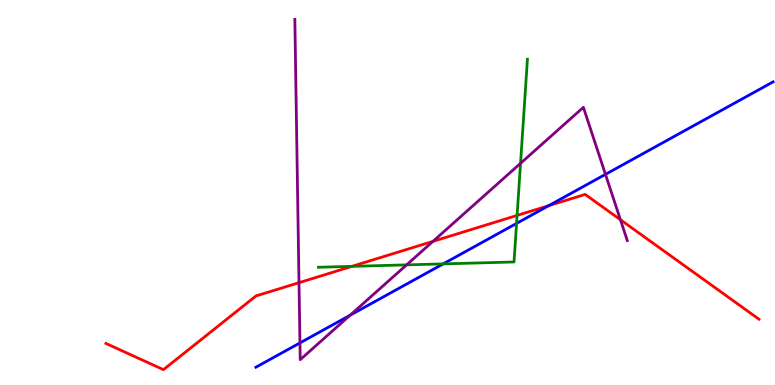[{'lines': ['blue', 'red'], 'intersections': [{'x': 7.08, 'y': 4.66}]}, {'lines': ['green', 'red'], 'intersections': [{'x': 4.54, 'y': 3.08}, {'x': 6.67, 'y': 4.4}]}, {'lines': ['purple', 'red'], 'intersections': [{'x': 3.86, 'y': 2.66}, {'x': 5.59, 'y': 3.73}, {'x': 8.01, 'y': 4.29}]}, {'lines': ['blue', 'green'], 'intersections': [{'x': 5.72, 'y': 3.15}, {'x': 6.67, 'y': 4.2}]}, {'lines': ['blue', 'purple'], 'intersections': [{'x': 3.87, 'y': 1.09}, {'x': 4.52, 'y': 1.81}, {'x': 7.81, 'y': 5.47}]}, {'lines': ['green', 'purple'], 'intersections': [{'x': 5.25, 'y': 3.12}, {'x': 6.72, 'y': 5.76}]}]